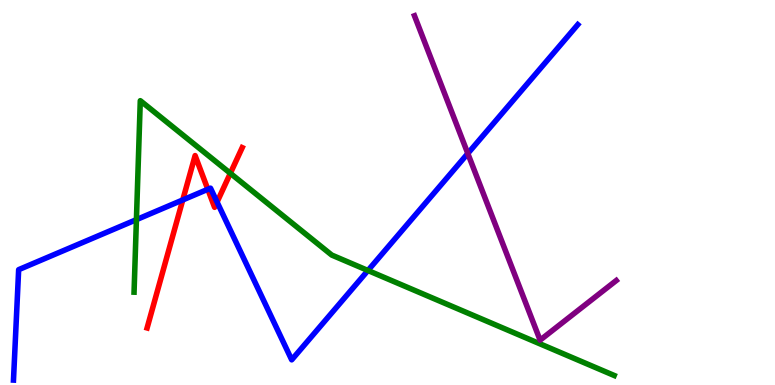[{'lines': ['blue', 'red'], 'intersections': [{'x': 2.36, 'y': 4.81}, {'x': 2.68, 'y': 5.08}, {'x': 2.8, 'y': 4.75}]}, {'lines': ['green', 'red'], 'intersections': [{'x': 2.97, 'y': 5.5}]}, {'lines': ['purple', 'red'], 'intersections': []}, {'lines': ['blue', 'green'], 'intersections': [{'x': 1.76, 'y': 4.3}, {'x': 4.75, 'y': 2.97}]}, {'lines': ['blue', 'purple'], 'intersections': [{'x': 6.04, 'y': 6.01}]}, {'lines': ['green', 'purple'], 'intersections': []}]